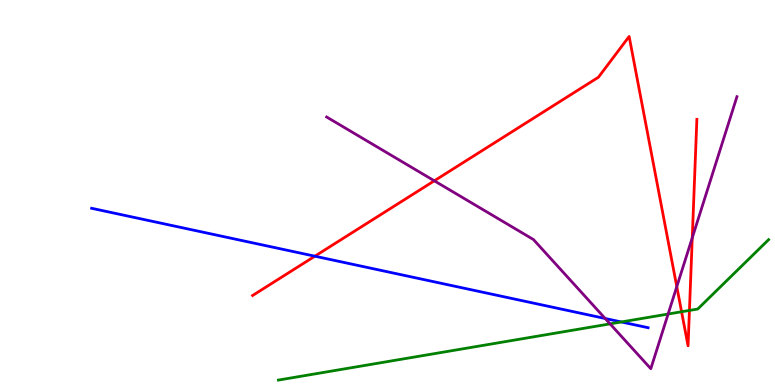[{'lines': ['blue', 'red'], 'intersections': [{'x': 4.06, 'y': 3.35}]}, {'lines': ['green', 'red'], 'intersections': [{'x': 8.79, 'y': 1.9}, {'x': 8.9, 'y': 1.94}]}, {'lines': ['purple', 'red'], 'intersections': [{'x': 5.6, 'y': 5.3}, {'x': 8.73, 'y': 2.55}, {'x': 8.93, 'y': 3.82}]}, {'lines': ['blue', 'green'], 'intersections': [{'x': 8.02, 'y': 1.64}]}, {'lines': ['blue', 'purple'], 'intersections': [{'x': 7.81, 'y': 1.73}]}, {'lines': ['green', 'purple'], 'intersections': [{'x': 7.87, 'y': 1.59}, {'x': 8.62, 'y': 1.84}]}]